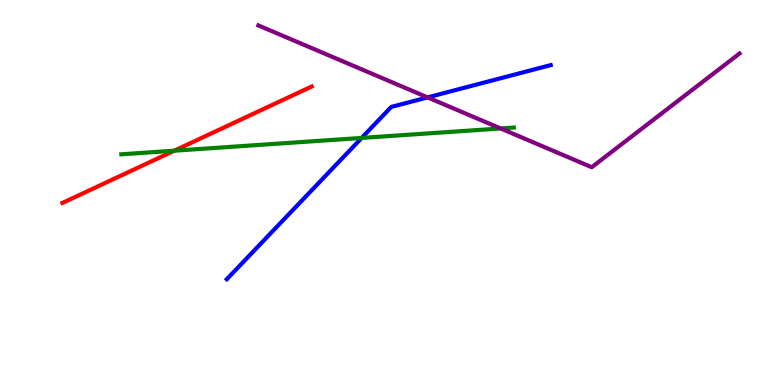[{'lines': ['blue', 'red'], 'intersections': []}, {'lines': ['green', 'red'], 'intersections': [{'x': 2.25, 'y': 6.09}]}, {'lines': ['purple', 'red'], 'intersections': []}, {'lines': ['blue', 'green'], 'intersections': [{'x': 4.67, 'y': 6.42}]}, {'lines': ['blue', 'purple'], 'intersections': [{'x': 5.52, 'y': 7.47}]}, {'lines': ['green', 'purple'], 'intersections': [{'x': 6.46, 'y': 6.66}]}]